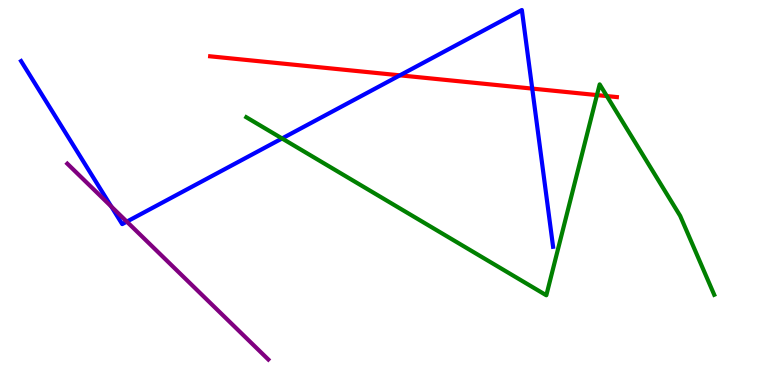[{'lines': ['blue', 'red'], 'intersections': [{'x': 5.16, 'y': 8.04}, {'x': 6.87, 'y': 7.7}]}, {'lines': ['green', 'red'], 'intersections': [{'x': 7.7, 'y': 7.53}, {'x': 7.83, 'y': 7.5}]}, {'lines': ['purple', 'red'], 'intersections': []}, {'lines': ['blue', 'green'], 'intersections': [{'x': 3.64, 'y': 6.4}]}, {'lines': ['blue', 'purple'], 'intersections': [{'x': 1.44, 'y': 4.64}, {'x': 1.64, 'y': 4.24}]}, {'lines': ['green', 'purple'], 'intersections': []}]